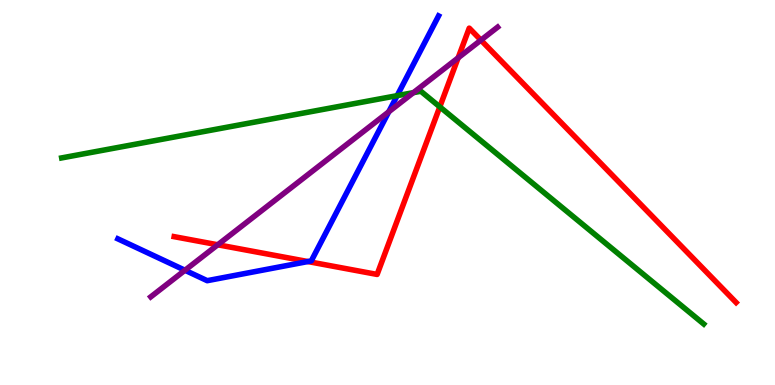[{'lines': ['blue', 'red'], 'intersections': [{'x': 3.97, 'y': 3.21}]}, {'lines': ['green', 'red'], 'intersections': [{'x': 5.67, 'y': 7.22}]}, {'lines': ['purple', 'red'], 'intersections': [{'x': 2.81, 'y': 3.64}, {'x': 5.91, 'y': 8.5}, {'x': 6.21, 'y': 8.96}]}, {'lines': ['blue', 'green'], 'intersections': [{'x': 5.12, 'y': 7.52}]}, {'lines': ['blue', 'purple'], 'intersections': [{'x': 2.39, 'y': 2.98}, {'x': 5.02, 'y': 7.1}]}, {'lines': ['green', 'purple'], 'intersections': [{'x': 5.33, 'y': 7.59}]}]